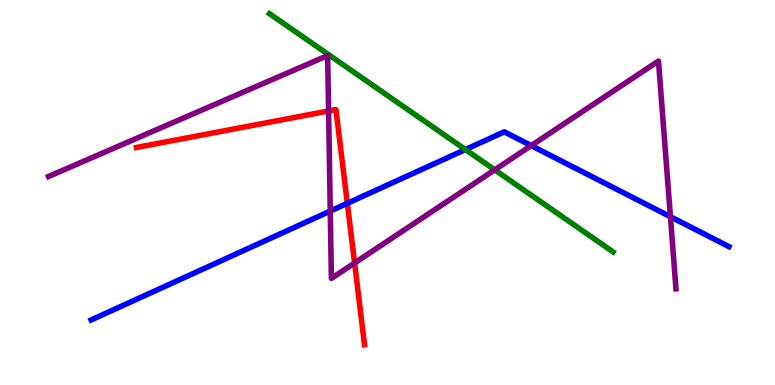[{'lines': ['blue', 'red'], 'intersections': [{'x': 4.48, 'y': 4.72}]}, {'lines': ['green', 'red'], 'intersections': []}, {'lines': ['purple', 'red'], 'intersections': [{'x': 4.24, 'y': 7.12}, {'x': 4.58, 'y': 3.17}]}, {'lines': ['blue', 'green'], 'intersections': [{'x': 6.01, 'y': 6.12}]}, {'lines': ['blue', 'purple'], 'intersections': [{'x': 4.26, 'y': 4.52}, {'x': 6.85, 'y': 6.22}, {'x': 8.65, 'y': 4.37}]}, {'lines': ['green', 'purple'], 'intersections': [{'x': 6.38, 'y': 5.59}]}]